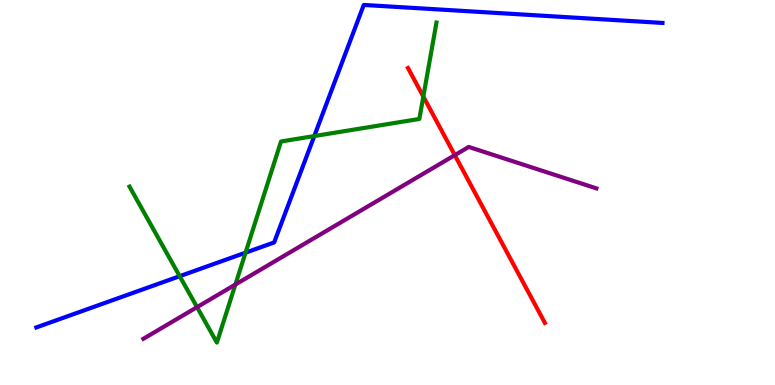[{'lines': ['blue', 'red'], 'intersections': []}, {'lines': ['green', 'red'], 'intersections': [{'x': 5.46, 'y': 7.49}]}, {'lines': ['purple', 'red'], 'intersections': [{'x': 5.87, 'y': 5.97}]}, {'lines': ['blue', 'green'], 'intersections': [{'x': 2.32, 'y': 2.83}, {'x': 3.17, 'y': 3.44}, {'x': 4.06, 'y': 6.47}]}, {'lines': ['blue', 'purple'], 'intersections': []}, {'lines': ['green', 'purple'], 'intersections': [{'x': 2.54, 'y': 2.02}, {'x': 3.04, 'y': 2.61}]}]